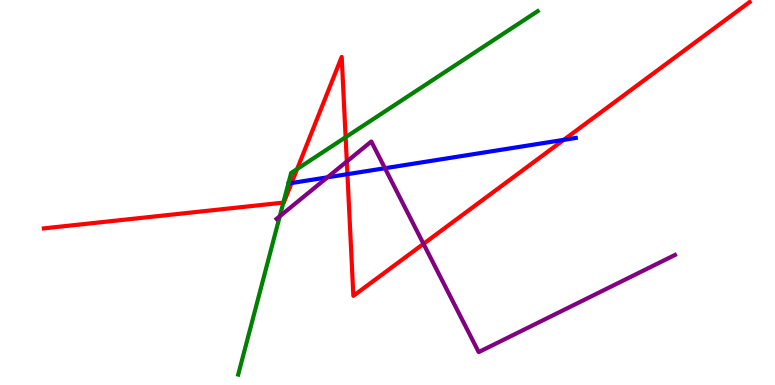[{'lines': ['blue', 'red'], 'intersections': [{'x': 3.76, 'y': 5.25}, {'x': 4.48, 'y': 5.48}, {'x': 7.27, 'y': 6.37}]}, {'lines': ['green', 'red'], 'intersections': [{'x': 3.66, 'y': 4.74}, {'x': 3.83, 'y': 5.61}, {'x': 4.46, 'y': 6.44}]}, {'lines': ['purple', 'red'], 'intersections': [{'x': 4.47, 'y': 5.8}, {'x': 5.46, 'y': 3.67}]}, {'lines': ['blue', 'green'], 'intersections': []}, {'lines': ['blue', 'purple'], 'intersections': [{'x': 4.22, 'y': 5.39}, {'x': 4.97, 'y': 5.63}]}, {'lines': ['green', 'purple'], 'intersections': [{'x': 3.61, 'y': 4.38}]}]